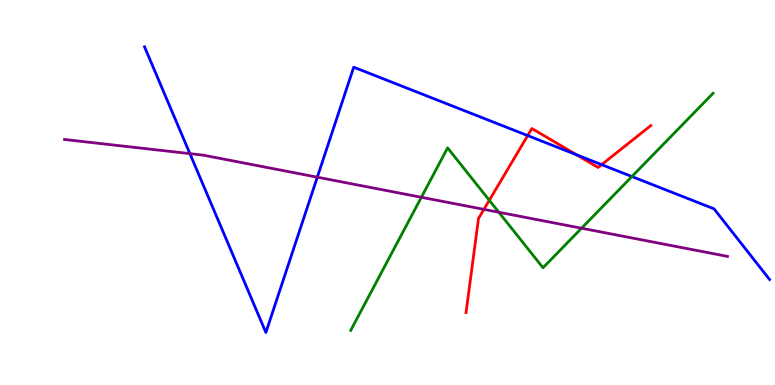[{'lines': ['blue', 'red'], 'intersections': [{'x': 6.81, 'y': 6.48}, {'x': 7.44, 'y': 5.98}, {'x': 7.76, 'y': 5.72}]}, {'lines': ['green', 'red'], 'intersections': [{'x': 6.31, 'y': 4.8}]}, {'lines': ['purple', 'red'], 'intersections': [{'x': 6.24, 'y': 4.56}]}, {'lines': ['blue', 'green'], 'intersections': [{'x': 8.15, 'y': 5.41}]}, {'lines': ['blue', 'purple'], 'intersections': [{'x': 2.45, 'y': 6.01}, {'x': 4.09, 'y': 5.4}]}, {'lines': ['green', 'purple'], 'intersections': [{'x': 5.44, 'y': 4.88}, {'x': 6.44, 'y': 4.49}, {'x': 7.5, 'y': 4.07}]}]